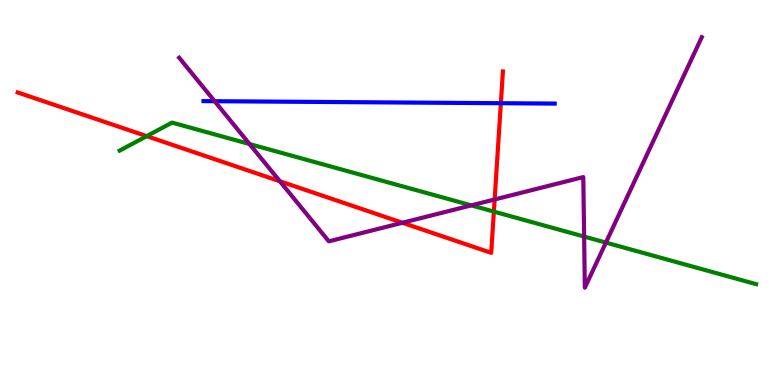[{'lines': ['blue', 'red'], 'intersections': [{'x': 6.46, 'y': 7.32}]}, {'lines': ['green', 'red'], 'intersections': [{'x': 1.89, 'y': 6.46}, {'x': 6.37, 'y': 4.5}]}, {'lines': ['purple', 'red'], 'intersections': [{'x': 3.61, 'y': 5.29}, {'x': 5.19, 'y': 4.21}, {'x': 6.38, 'y': 4.82}]}, {'lines': ['blue', 'green'], 'intersections': []}, {'lines': ['blue', 'purple'], 'intersections': [{'x': 2.77, 'y': 7.37}]}, {'lines': ['green', 'purple'], 'intersections': [{'x': 3.22, 'y': 6.26}, {'x': 6.08, 'y': 4.67}, {'x': 7.54, 'y': 3.86}, {'x': 7.82, 'y': 3.7}]}]